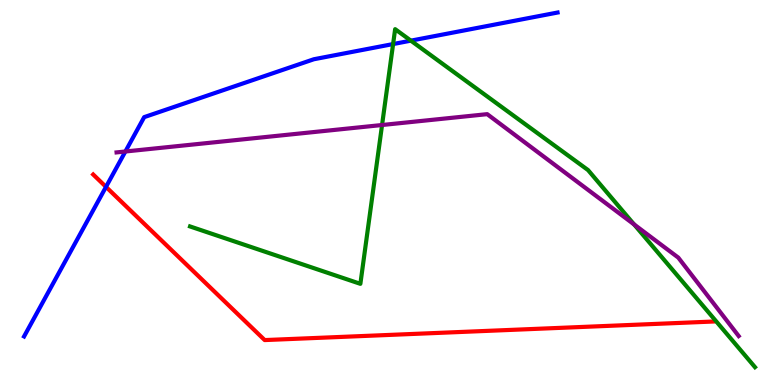[{'lines': ['blue', 'red'], 'intersections': [{'x': 1.37, 'y': 5.15}]}, {'lines': ['green', 'red'], 'intersections': []}, {'lines': ['purple', 'red'], 'intersections': []}, {'lines': ['blue', 'green'], 'intersections': [{'x': 5.07, 'y': 8.86}, {'x': 5.3, 'y': 8.94}]}, {'lines': ['blue', 'purple'], 'intersections': [{'x': 1.62, 'y': 6.07}]}, {'lines': ['green', 'purple'], 'intersections': [{'x': 4.93, 'y': 6.75}, {'x': 8.18, 'y': 4.17}]}]